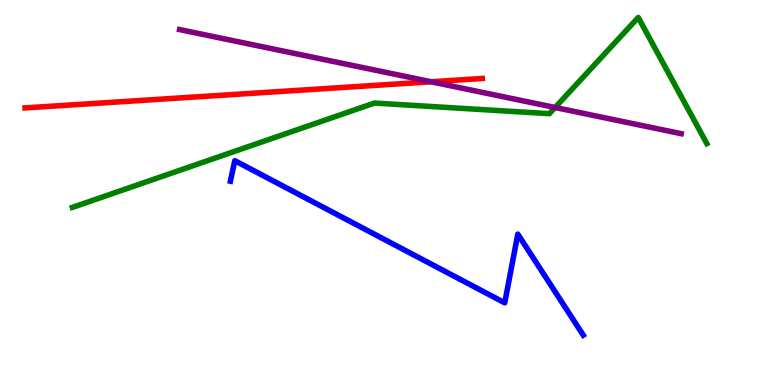[{'lines': ['blue', 'red'], 'intersections': []}, {'lines': ['green', 'red'], 'intersections': []}, {'lines': ['purple', 'red'], 'intersections': [{'x': 5.56, 'y': 7.88}]}, {'lines': ['blue', 'green'], 'intersections': []}, {'lines': ['blue', 'purple'], 'intersections': []}, {'lines': ['green', 'purple'], 'intersections': [{'x': 7.16, 'y': 7.21}]}]